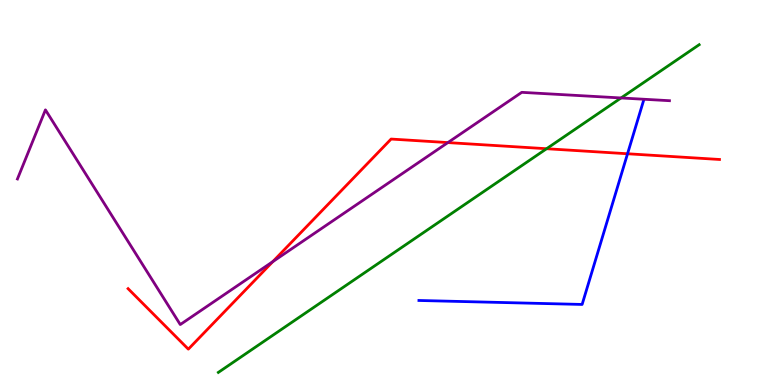[{'lines': ['blue', 'red'], 'intersections': [{'x': 8.1, 'y': 6.01}]}, {'lines': ['green', 'red'], 'intersections': [{'x': 7.05, 'y': 6.14}]}, {'lines': ['purple', 'red'], 'intersections': [{'x': 3.52, 'y': 3.2}, {'x': 5.78, 'y': 6.3}]}, {'lines': ['blue', 'green'], 'intersections': []}, {'lines': ['blue', 'purple'], 'intersections': []}, {'lines': ['green', 'purple'], 'intersections': [{'x': 8.01, 'y': 7.46}]}]